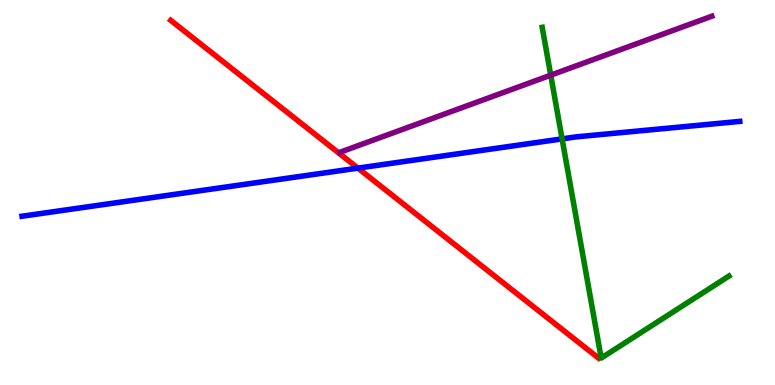[{'lines': ['blue', 'red'], 'intersections': [{'x': 4.62, 'y': 5.63}]}, {'lines': ['green', 'red'], 'intersections': []}, {'lines': ['purple', 'red'], 'intersections': []}, {'lines': ['blue', 'green'], 'intersections': [{'x': 7.25, 'y': 6.39}]}, {'lines': ['blue', 'purple'], 'intersections': []}, {'lines': ['green', 'purple'], 'intersections': [{'x': 7.11, 'y': 8.05}]}]